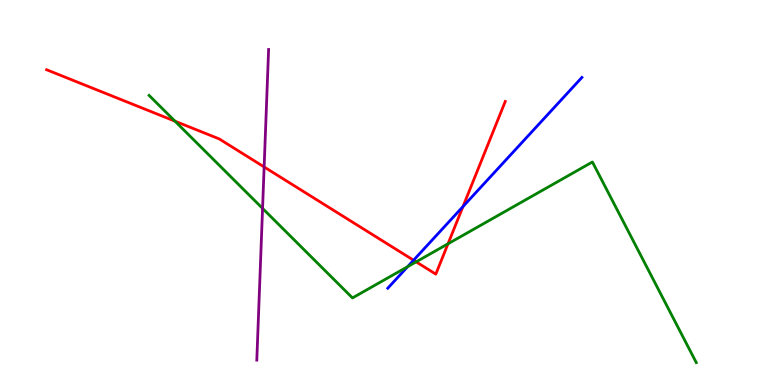[{'lines': ['blue', 'red'], 'intersections': [{'x': 5.34, 'y': 3.24}, {'x': 5.97, 'y': 4.63}]}, {'lines': ['green', 'red'], 'intersections': [{'x': 2.26, 'y': 6.85}, {'x': 5.37, 'y': 3.2}, {'x': 5.78, 'y': 3.67}]}, {'lines': ['purple', 'red'], 'intersections': [{'x': 3.41, 'y': 5.66}]}, {'lines': ['blue', 'green'], 'intersections': [{'x': 5.26, 'y': 3.07}]}, {'lines': ['blue', 'purple'], 'intersections': []}, {'lines': ['green', 'purple'], 'intersections': [{'x': 3.39, 'y': 4.59}]}]